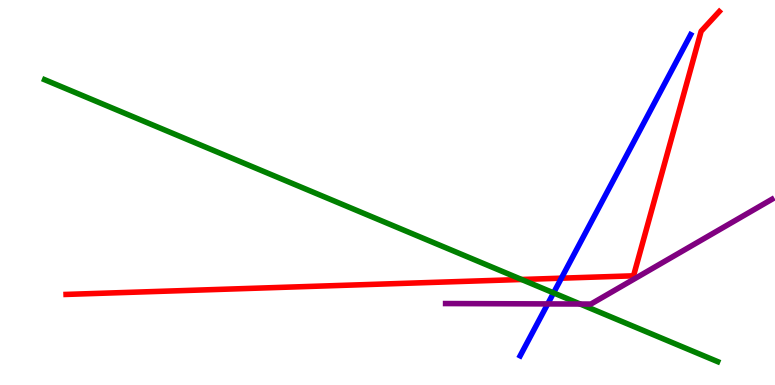[{'lines': ['blue', 'red'], 'intersections': [{'x': 7.24, 'y': 2.77}]}, {'lines': ['green', 'red'], 'intersections': [{'x': 6.73, 'y': 2.74}]}, {'lines': ['purple', 'red'], 'intersections': []}, {'lines': ['blue', 'green'], 'intersections': [{'x': 7.14, 'y': 2.39}]}, {'lines': ['blue', 'purple'], 'intersections': [{'x': 7.07, 'y': 2.11}]}, {'lines': ['green', 'purple'], 'intersections': [{'x': 7.49, 'y': 2.1}]}]